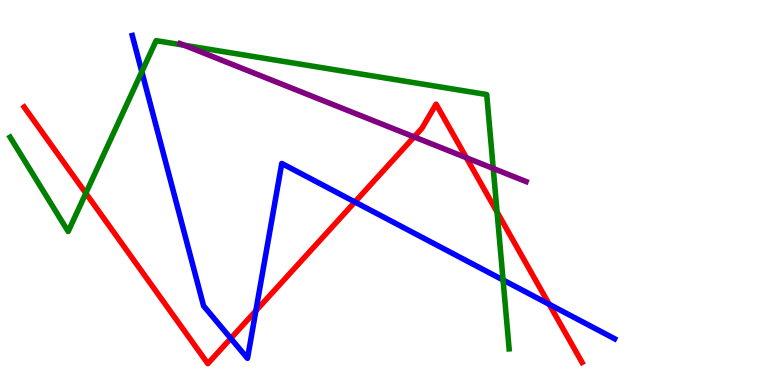[{'lines': ['blue', 'red'], 'intersections': [{'x': 2.98, 'y': 1.21}, {'x': 3.3, 'y': 1.93}, {'x': 4.58, 'y': 4.75}, {'x': 7.09, 'y': 2.1}]}, {'lines': ['green', 'red'], 'intersections': [{'x': 1.11, 'y': 4.98}, {'x': 6.41, 'y': 4.49}]}, {'lines': ['purple', 'red'], 'intersections': [{'x': 5.34, 'y': 6.44}, {'x': 6.02, 'y': 5.9}]}, {'lines': ['blue', 'green'], 'intersections': [{'x': 1.83, 'y': 8.14}, {'x': 6.49, 'y': 2.73}]}, {'lines': ['blue', 'purple'], 'intersections': []}, {'lines': ['green', 'purple'], 'intersections': [{'x': 2.38, 'y': 8.83}, {'x': 6.36, 'y': 5.62}]}]